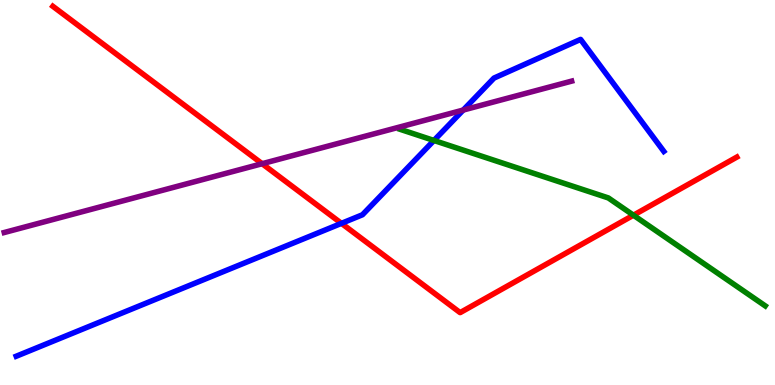[{'lines': ['blue', 'red'], 'intersections': [{'x': 4.41, 'y': 4.2}]}, {'lines': ['green', 'red'], 'intersections': [{'x': 8.17, 'y': 4.41}]}, {'lines': ['purple', 'red'], 'intersections': [{'x': 3.38, 'y': 5.75}]}, {'lines': ['blue', 'green'], 'intersections': [{'x': 5.6, 'y': 6.35}]}, {'lines': ['blue', 'purple'], 'intersections': [{'x': 5.98, 'y': 7.14}]}, {'lines': ['green', 'purple'], 'intersections': []}]